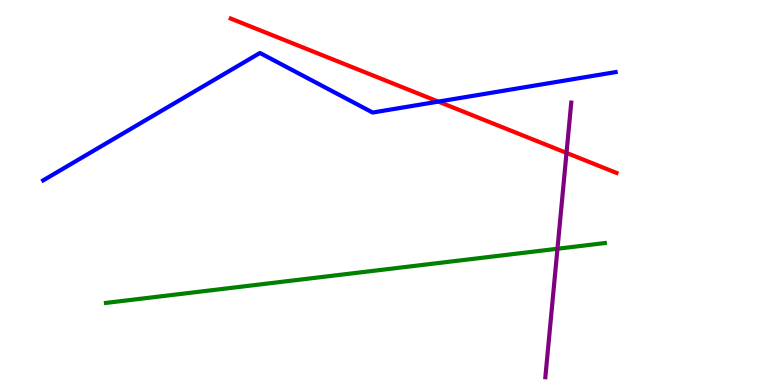[{'lines': ['blue', 'red'], 'intersections': [{'x': 5.66, 'y': 7.36}]}, {'lines': ['green', 'red'], 'intersections': []}, {'lines': ['purple', 'red'], 'intersections': [{'x': 7.31, 'y': 6.03}]}, {'lines': ['blue', 'green'], 'intersections': []}, {'lines': ['blue', 'purple'], 'intersections': []}, {'lines': ['green', 'purple'], 'intersections': [{'x': 7.19, 'y': 3.54}]}]